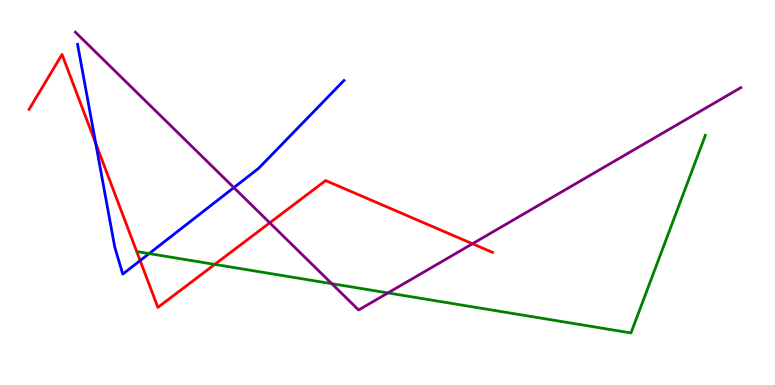[{'lines': ['blue', 'red'], 'intersections': [{'x': 1.24, 'y': 6.28}, {'x': 1.81, 'y': 3.23}]}, {'lines': ['green', 'red'], 'intersections': [{'x': 2.77, 'y': 3.13}]}, {'lines': ['purple', 'red'], 'intersections': [{'x': 3.48, 'y': 4.21}, {'x': 6.1, 'y': 3.67}]}, {'lines': ['blue', 'green'], 'intersections': [{'x': 1.92, 'y': 3.41}]}, {'lines': ['blue', 'purple'], 'intersections': [{'x': 3.02, 'y': 5.13}]}, {'lines': ['green', 'purple'], 'intersections': [{'x': 4.28, 'y': 2.63}, {'x': 5.01, 'y': 2.39}]}]